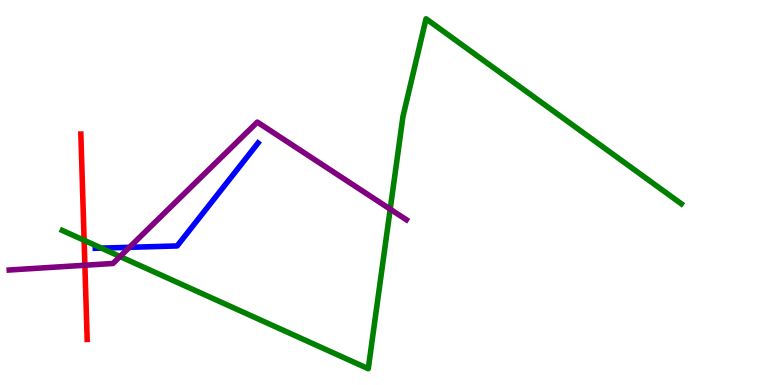[{'lines': ['blue', 'red'], 'intersections': []}, {'lines': ['green', 'red'], 'intersections': [{'x': 1.09, 'y': 3.76}]}, {'lines': ['purple', 'red'], 'intersections': [{'x': 1.1, 'y': 3.11}]}, {'lines': ['blue', 'green'], 'intersections': [{'x': 1.31, 'y': 3.56}]}, {'lines': ['blue', 'purple'], 'intersections': [{'x': 1.67, 'y': 3.58}]}, {'lines': ['green', 'purple'], 'intersections': [{'x': 1.55, 'y': 3.34}, {'x': 5.03, 'y': 4.57}]}]